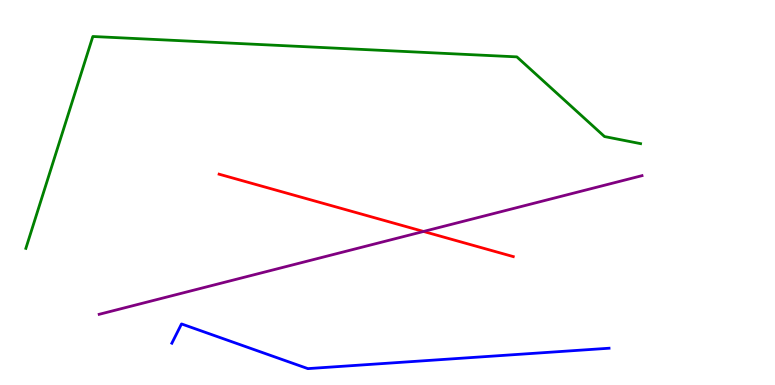[{'lines': ['blue', 'red'], 'intersections': []}, {'lines': ['green', 'red'], 'intersections': []}, {'lines': ['purple', 'red'], 'intersections': [{'x': 5.47, 'y': 3.99}]}, {'lines': ['blue', 'green'], 'intersections': []}, {'lines': ['blue', 'purple'], 'intersections': []}, {'lines': ['green', 'purple'], 'intersections': []}]